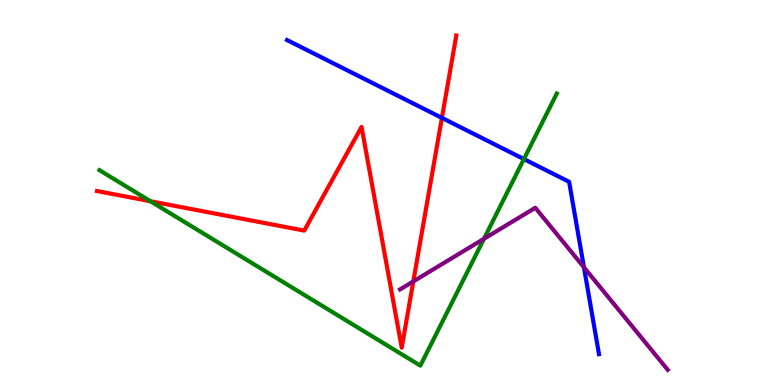[{'lines': ['blue', 'red'], 'intersections': [{'x': 5.7, 'y': 6.94}]}, {'lines': ['green', 'red'], 'intersections': [{'x': 1.94, 'y': 4.77}]}, {'lines': ['purple', 'red'], 'intersections': [{'x': 5.33, 'y': 2.69}]}, {'lines': ['blue', 'green'], 'intersections': [{'x': 6.76, 'y': 5.87}]}, {'lines': ['blue', 'purple'], 'intersections': [{'x': 7.53, 'y': 3.06}]}, {'lines': ['green', 'purple'], 'intersections': [{'x': 6.24, 'y': 3.8}]}]